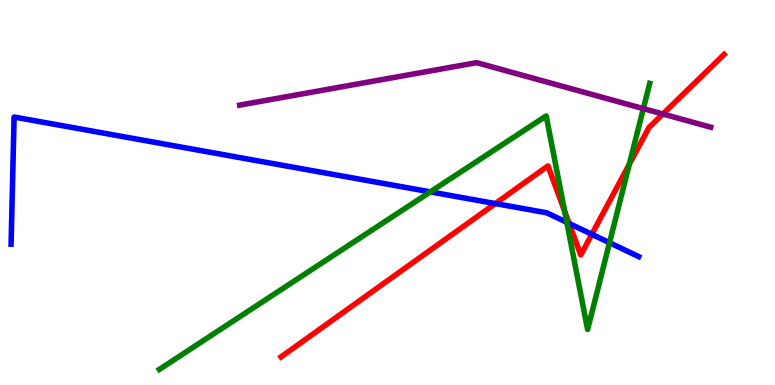[{'lines': ['blue', 'red'], 'intersections': [{'x': 6.39, 'y': 4.71}, {'x': 7.34, 'y': 4.2}, {'x': 7.64, 'y': 3.91}]}, {'lines': ['green', 'red'], 'intersections': [{'x': 7.29, 'y': 4.51}, {'x': 8.12, 'y': 5.73}]}, {'lines': ['purple', 'red'], 'intersections': [{'x': 8.55, 'y': 7.04}]}, {'lines': ['blue', 'green'], 'intersections': [{'x': 5.55, 'y': 5.02}, {'x': 7.31, 'y': 4.22}, {'x': 7.86, 'y': 3.7}]}, {'lines': ['blue', 'purple'], 'intersections': []}, {'lines': ['green', 'purple'], 'intersections': [{'x': 8.3, 'y': 7.18}]}]